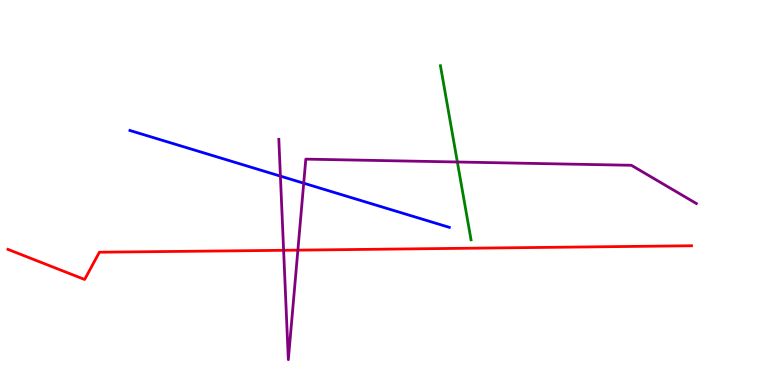[{'lines': ['blue', 'red'], 'intersections': []}, {'lines': ['green', 'red'], 'intersections': []}, {'lines': ['purple', 'red'], 'intersections': [{'x': 3.66, 'y': 3.5}, {'x': 3.84, 'y': 3.5}]}, {'lines': ['blue', 'green'], 'intersections': []}, {'lines': ['blue', 'purple'], 'intersections': [{'x': 3.62, 'y': 5.43}, {'x': 3.92, 'y': 5.24}]}, {'lines': ['green', 'purple'], 'intersections': [{'x': 5.9, 'y': 5.79}]}]